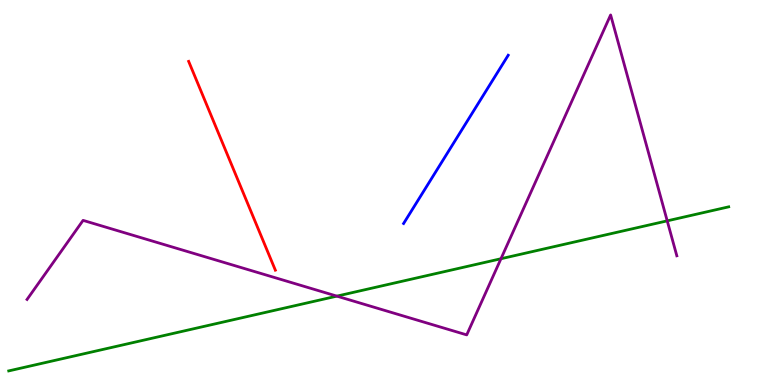[{'lines': ['blue', 'red'], 'intersections': []}, {'lines': ['green', 'red'], 'intersections': []}, {'lines': ['purple', 'red'], 'intersections': []}, {'lines': ['blue', 'green'], 'intersections': []}, {'lines': ['blue', 'purple'], 'intersections': []}, {'lines': ['green', 'purple'], 'intersections': [{'x': 4.35, 'y': 2.31}, {'x': 6.46, 'y': 3.28}, {'x': 8.61, 'y': 4.26}]}]